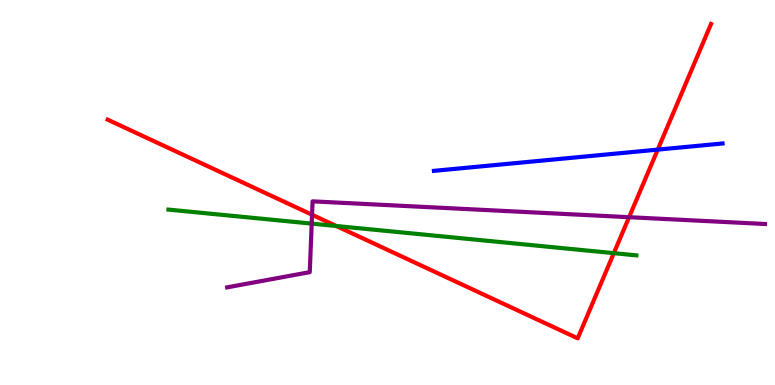[{'lines': ['blue', 'red'], 'intersections': [{'x': 8.49, 'y': 6.11}]}, {'lines': ['green', 'red'], 'intersections': [{'x': 4.34, 'y': 4.13}, {'x': 7.92, 'y': 3.42}]}, {'lines': ['purple', 'red'], 'intersections': [{'x': 4.03, 'y': 4.42}, {'x': 8.12, 'y': 4.36}]}, {'lines': ['blue', 'green'], 'intersections': []}, {'lines': ['blue', 'purple'], 'intersections': []}, {'lines': ['green', 'purple'], 'intersections': [{'x': 4.02, 'y': 4.19}]}]